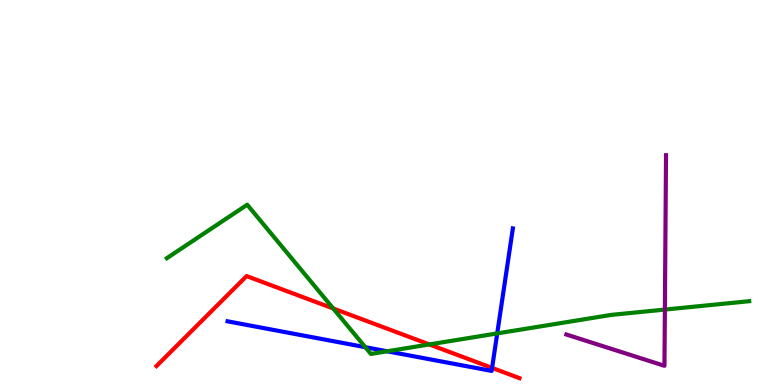[{'lines': ['blue', 'red'], 'intersections': [{'x': 6.35, 'y': 0.444}]}, {'lines': ['green', 'red'], 'intersections': [{'x': 4.3, 'y': 1.99}, {'x': 5.54, 'y': 1.05}]}, {'lines': ['purple', 'red'], 'intersections': []}, {'lines': ['blue', 'green'], 'intersections': [{'x': 4.71, 'y': 0.982}, {'x': 5.0, 'y': 0.876}, {'x': 6.42, 'y': 1.34}]}, {'lines': ['blue', 'purple'], 'intersections': []}, {'lines': ['green', 'purple'], 'intersections': [{'x': 8.58, 'y': 1.96}]}]